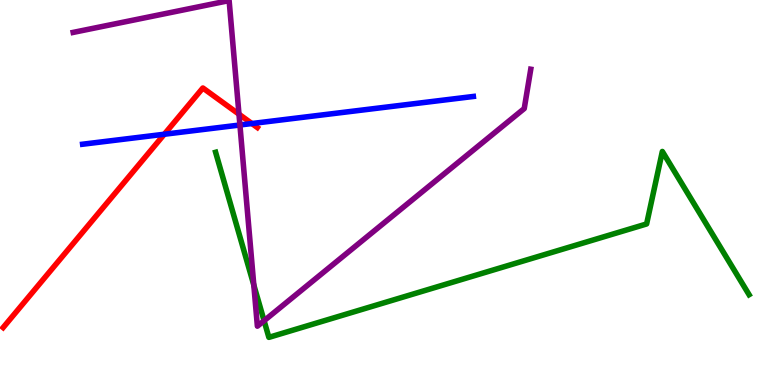[{'lines': ['blue', 'red'], 'intersections': [{'x': 2.12, 'y': 6.51}, {'x': 3.25, 'y': 6.79}]}, {'lines': ['green', 'red'], 'intersections': []}, {'lines': ['purple', 'red'], 'intersections': [{'x': 3.08, 'y': 7.03}]}, {'lines': ['blue', 'green'], 'intersections': []}, {'lines': ['blue', 'purple'], 'intersections': [{'x': 3.1, 'y': 6.75}]}, {'lines': ['green', 'purple'], 'intersections': [{'x': 3.27, 'y': 2.6}, {'x': 3.41, 'y': 1.67}]}]